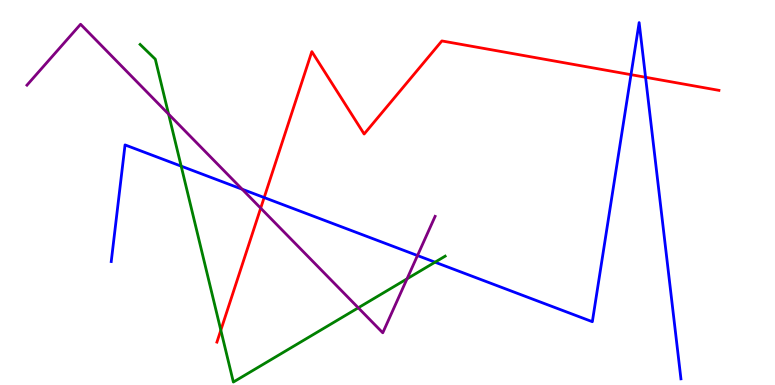[{'lines': ['blue', 'red'], 'intersections': [{'x': 3.41, 'y': 4.87}, {'x': 8.14, 'y': 8.06}, {'x': 8.33, 'y': 7.99}]}, {'lines': ['green', 'red'], 'intersections': [{'x': 2.85, 'y': 1.42}]}, {'lines': ['purple', 'red'], 'intersections': [{'x': 3.36, 'y': 4.59}]}, {'lines': ['blue', 'green'], 'intersections': [{'x': 2.34, 'y': 5.68}, {'x': 5.61, 'y': 3.19}]}, {'lines': ['blue', 'purple'], 'intersections': [{'x': 3.12, 'y': 5.09}, {'x': 5.39, 'y': 3.36}]}, {'lines': ['green', 'purple'], 'intersections': [{'x': 2.18, 'y': 7.04}, {'x': 4.62, 'y': 2.01}, {'x': 5.25, 'y': 2.76}]}]